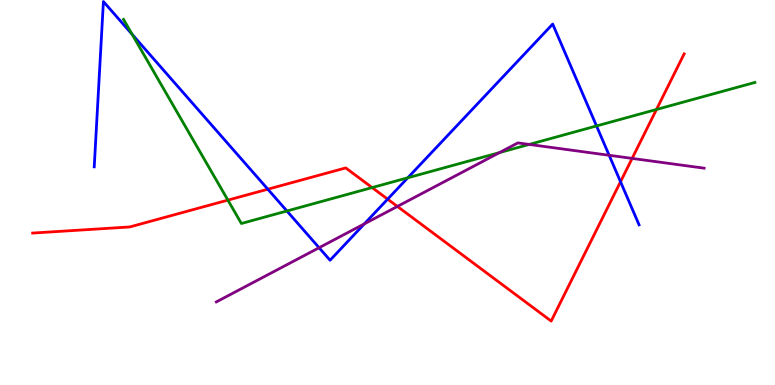[{'lines': ['blue', 'red'], 'intersections': [{'x': 3.46, 'y': 5.09}, {'x': 5.0, 'y': 4.83}, {'x': 8.01, 'y': 5.28}]}, {'lines': ['green', 'red'], 'intersections': [{'x': 2.94, 'y': 4.8}, {'x': 4.8, 'y': 5.13}, {'x': 8.47, 'y': 7.16}]}, {'lines': ['purple', 'red'], 'intersections': [{'x': 5.13, 'y': 4.64}, {'x': 8.16, 'y': 5.89}]}, {'lines': ['blue', 'green'], 'intersections': [{'x': 1.71, 'y': 9.11}, {'x': 3.7, 'y': 4.52}, {'x': 5.26, 'y': 5.38}, {'x': 7.7, 'y': 6.73}]}, {'lines': ['blue', 'purple'], 'intersections': [{'x': 4.12, 'y': 3.57}, {'x': 4.7, 'y': 4.19}, {'x': 7.86, 'y': 5.97}]}, {'lines': ['green', 'purple'], 'intersections': [{'x': 6.45, 'y': 6.04}, {'x': 6.83, 'y': 6.25}]}]